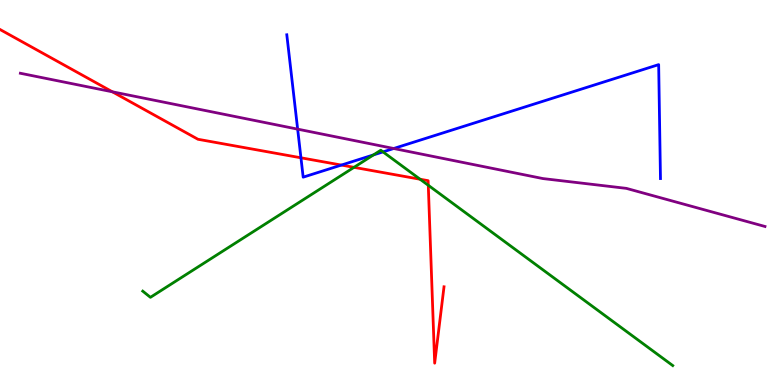[{'lines': ['blue', 'red'], 'intersections': [{'x': 3.88, 'y': 5.9}, {'x': 4.4, 'y': 5.71}]}, {'lines': ['green', 'red'], 'intersections': [{'x': 4.57, 'y': 5.65}, {'x': 5.42, 'y': 5.34}, {'x': 5.53, 'y': 5.19}]}, {'lines': ['purple', 'red'], 'intersections': [{'x': 1.45, 'y': 7.62}]}, {'lines': ['blue', 'green'], 'intersections': [{'x': 4.82, 'y': 5.98}, {'x': 4.94, 'y': 6.05}]}, {'lines': ['blue', 'purple'], 'intersections': [{'x': 3.84, 'y': 6.65}, {'x': 5.08, 'y': 6.14}]}, {'lines': ['green', 'purple'], 'intersections': []}]